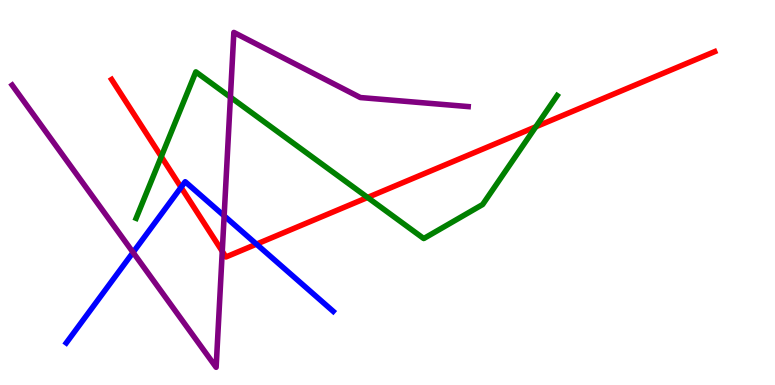[{'lines': ['blue', 'red'], 'intersections': [{'x': 2.34, 'y': 5.13}, {'x': 3.31, 'y': 3.66}]}, {'lines': ['green', 'red'], 'intersections': [{'x': 2.08, 'y': 5.93}, {'x': 4.74, 'y': 4.87}, {'x': 6.91, 'y': 6.71}]}, {'lines': ['purple', 'red'], 'intersections': [{'x': 2.87, 'y': 3.47}]}, {'lines': ['blue', 'green'], 'intersections': []}, {'lines': ['blue', 'purple'], 'intersections': [{'x': 1.72, 'y': 3.44}, {'x': 2.89, 'y': 4.39}]}, {'lines': ['green', 'purple'], 'intersections': [{'x': 2.97, 'y': 7.48}]}]